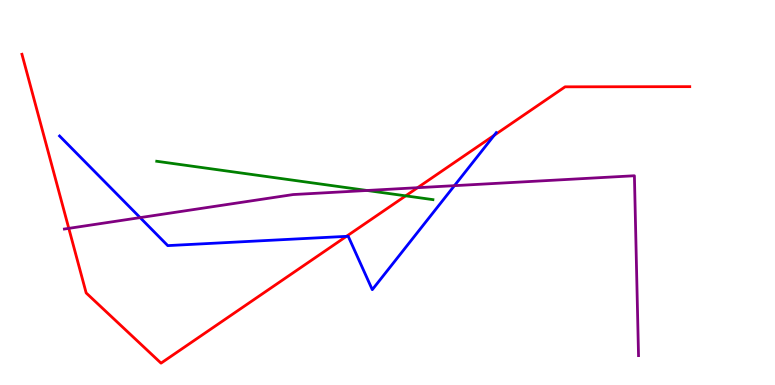[{'lines': ['blue', 'red'], 'intersections': [{'x': 4.47, 'y': 3.86}, {'x': 6.38, 'y': 6.49}]}, {'lines': ['green', 'red'], 'intersections': [{'x': 5.23, 'y': 4.91}]}, {'lines': ['purple', 'red'], 'intersections': [{'x': 0.888, 'y': 4.07}, {'x': 5.39, 'y': 5.12}]}, {'lines': ['blue', 'green'], 'intersections': []}, {'lines': ['blue', 'purple'], 'intersections': [{'x': 1.81, 'y': 4.35}, {'x': 5.86, 'y': 5.18}]}, {'lines': ['green', 'purple'], 'intersections': [{'x': 4.74, 'y': 5.05}]}]